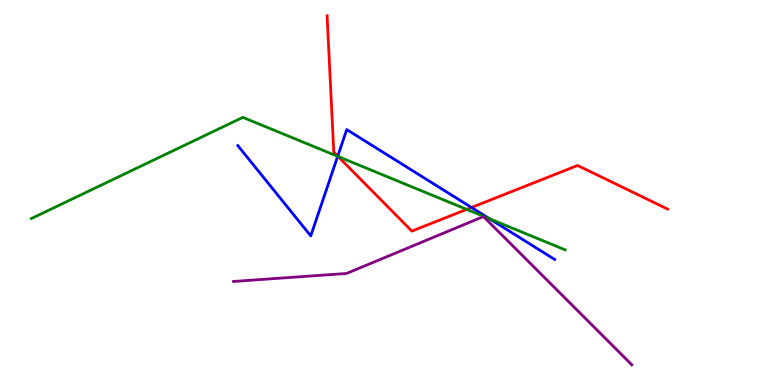[{'lines': ['blue', 'red'], 'intersections': [{'x': 4.36, 'y': 5.94}, {'x': 6.08, 'y': 4.61}]}, {'lines': ['green', 'red'], 'intersections': [{'x': 4.36, 'y': 5.93}, {'x': 6.02, 'y': 4.56}]}, {'lines': ['purple', 'red'], 'intersections': []}, {'lines': ['blue', 'green'], 'intersections': [{'x': 4.36, 'y': 5.94}, {'x': 6.32, 'y': 4.32}]}, {'lines': ['blue', 'purple'], 'intersections': []}, {'lines': ['green', 'purple'], 'intersections': []}]